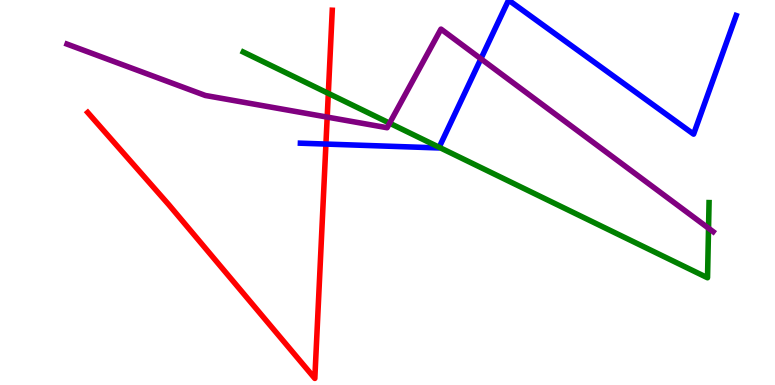[{'lines': ['blue', 'red'], 'intersections': [{'x': 4.21, 'y': 6.26}]}, {'lines': ['green', 'red'], 'intersections': [{'x': 4.24, 'y': 7.57}]}, {'lines': ['purple', 'red'], 'intersections': [{'x': 4.22, 'y': 6.96}]}, {'lines': ['blue', 'green'], 'intersections': [{'x': 5.67, 'y': 6.17}]}, {'lines': ['blue', 'purple'], 'intersections': [{'x': 6.21, 'y': 8.47}]}, {'lines': ['green', 'purple'], 'intersections': [{'x': 5.03, 'y': 6.8}, {'x': 9.14, 'y': 4.07}]}]